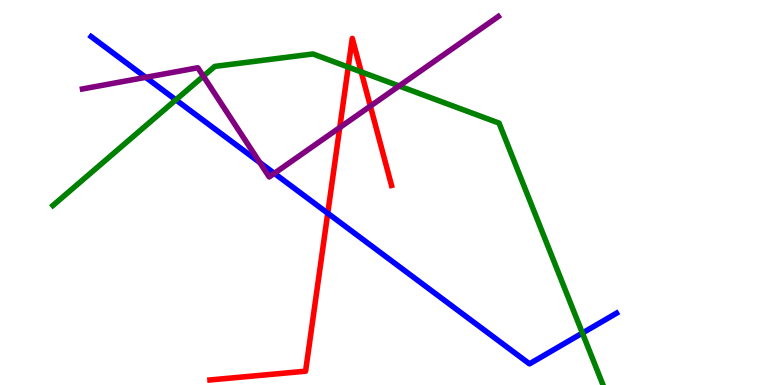[{'lines': ['blue', 'red'], 'intersections': [{'x': 4.23, 'y': 4.46}]}, {'lines': ['green', 'red'], 'intersections': [{'x': 4.49, 'y': 8.26}, {'x': 4.66, 'y': 8.13}]}, {'lines': ['purple', 'red'], 'intersections': [{'x': 4.38, 'y': 6.69}, {'x': 4.78, 'y': 7.24}]}, {'lines': ['blue', 'green'], 'intersections': [{'x': 2.27, 'y': 7.41}, {'x': 7.51, 'y': 1.35}]}, {'lines': ['blue', 'purple'], 'intersections': [{'x': 1.88, 'y': 7.99}, {'x': 3.35, 'y': 5.78}, {'x': 3.54, 'y': 5.5}]}, {'lines': ['green', 'purple'], 'intersections': [{'x': 2.62, 'y': 8.02}, {'x': 5.15, 'y': 7.77}]}]